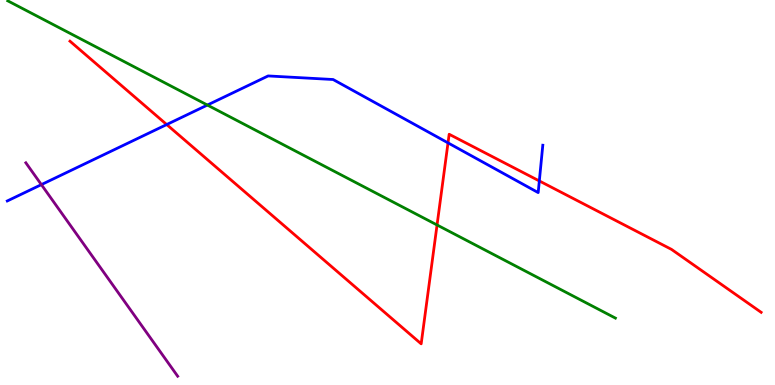[{'lines': ['blue', 'red'], 'intersections': [{'x': 2.15, 'y': 6.76}, {'x': 5.78, 'y': 6.29}, {'x': 6.96, 'y': 5.3}]}, {'lines': ['green', 'red'], 'intersections': [{'x': 5.64, 'y': 4.16}]}, {'lines': ['purple', 'red'], 'intersections': []}, {'lines': ['blue', 'green'], 'intersections': [{'x': 2.68, 'y': 7.27}]}, {'lines': ['blue', 'purple'], 'intersections': [{'x': 0.534, 'y': 5.2}]}, {'lines': ['green', 'purple'], 'intersections': []}]